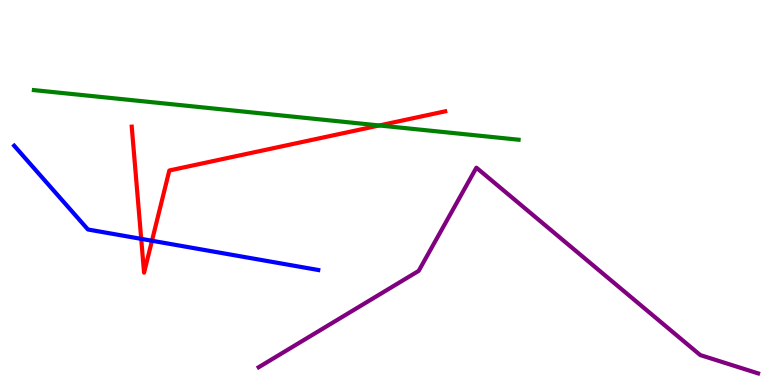[{'lines': ['blue', 'red'], 'intersections': [{'x': 1.82, 'y': 3.8}, {'x': 1.96, 'y': 3.75}]}, {'lines': ['green', 'red'], 'intersections': [{'x': 4.89, 'y': 6.74}]}, {'lines': ['purple', 'red'], 'intersections': []}, {'lines': ['blue', 'green'], 'intersections': []}, {'lines': ['blue', 'purple'], 'intersections': []}, {'lines': ['green', 'purple'], 'intersections': []}]